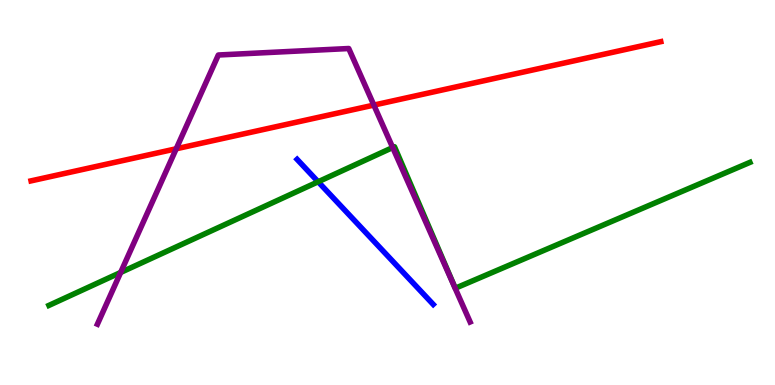[{'lines': ['blue', 'red'], 'intersections': []}, {'lines': ['green', 'red'], 'intersections': []}, {'lines': ['purple', 'red'], 'intersections': [{'x': 2.27, 'y': 6.14}, {'x': 4.82, 'y': 7.27}]}, {'lines': ['blue', 'green'], 'intersections': [{'x': 4.1, 'y': 5.28}]}, {'lines': ['blue', 'purple'], 'intersections': []}, {'lines': ['green', 'purple'], 'intersections': [{'x': 1.56, 'y': 2.92}, {'x': 5.07, 'y': 6.17}]}]